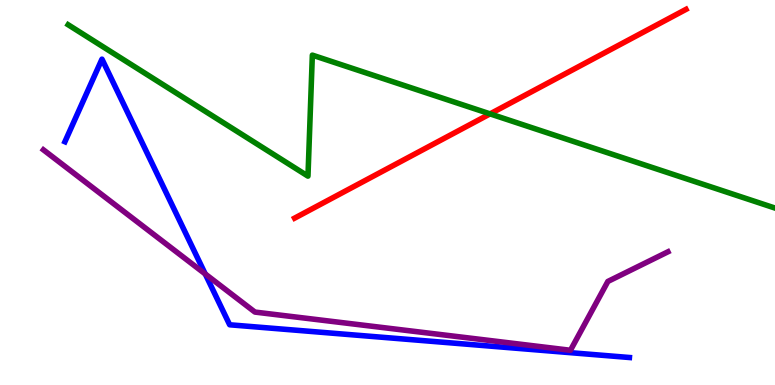[{'lines': ['blue', 'red'], 'intersections': []}, {'lines': ['green', 'red'], 'intersections': [{'x': 6.32, 'y': 7.04}]}, {'lines': ['purple', 'red'], 'intersections': []}, {'lines': ['blue', 'green'], 'intersections': []}, {'lines': ['blue', 'purple'], 'intersections': [{'x': 2.65, 'y': 2.88}]}, {'lines': ['green', 'purple'], 'intersections': []}]